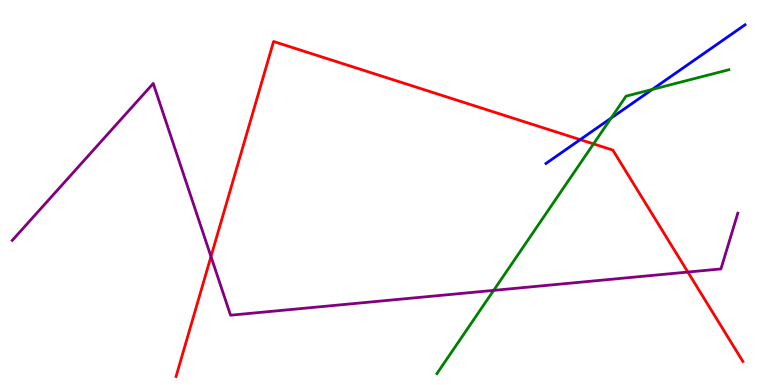[{'lines': ['blue', 'red'], 'intersections': [{'x': 7.49, 'y': 6.37}]}, {'lines': ['green', 'red'], 'intersections': [{'x': 7.66, 'y': 6.26}]}, {'lines': ['purple', 'red'], 'intersections': [{'x': 2.72, 'y': 3.34}, {'x': 8.88, 'y': 2.93}]}, {'lines': ['blue', 'green'], 'intersections': [{'x': 7.89, 'y': 6.93}, {'x': 8.42, 'y': 7.68}]}, {'lines': ['blue', 'purple'], 'intersections': []}, {'lines': ['green', 'purple'], 'intersections': [{'x': 6.37, 'y': 2.46}]}]